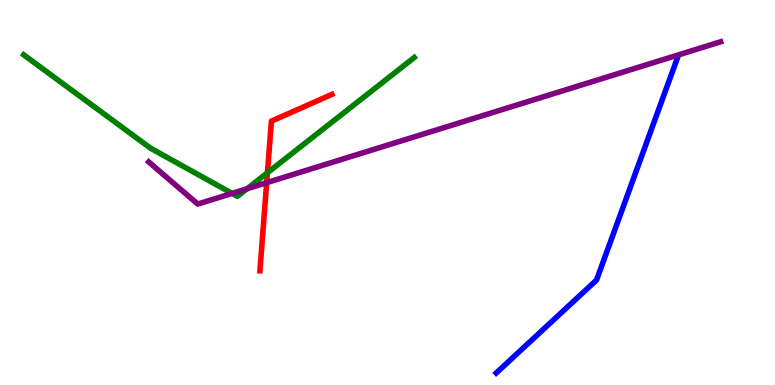[{'lines': ['blue', 'red'], 'intersections': []}, {'lines': ['green', 'red'], 'intersections': [{'x': 3.45, 'y': 5.51}]}, {'lines': ['purple', 'red'], 'intersections': [{'x': 3.44, 'y': 5.26}]}, {'lines': ['blue', 'green'], 'intersections': []}, {'lines': ['blue', 'purple'], 'intersections': []}, {'lines': ['green', 'purple'], 'intersections': [{'x': 2.99, 'y': 4.98}, {'x': 3.19, 'y': 5.1}]}]